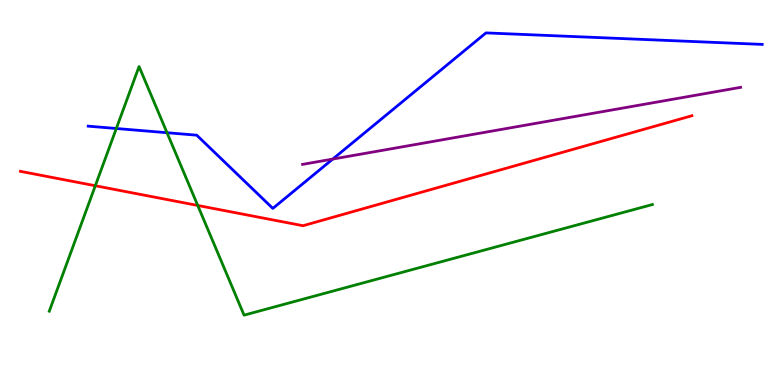[{'lines': ['blue', 'red'], 'intersections': []}, {'lines': ['green', 'red'], 'intersections': [{'x': 1.23, 'y': 5.18}, {'x': 2.55, 'y': 4.66}]}, {'lines': ['purple', 'red'], 'intersections': []}, {'lines': ['blue', 'green'], 'intersections': [{'x': 1.5, 'y': 6.66}, {'x': 2.16, 'y': 6.55}]}, {'lines': ['blue', 'purple'], 'intersections': [{'x': 4.29, 'y': 5.87}]}, {'lines': ['green', 'purple'], 'intersections': []}]